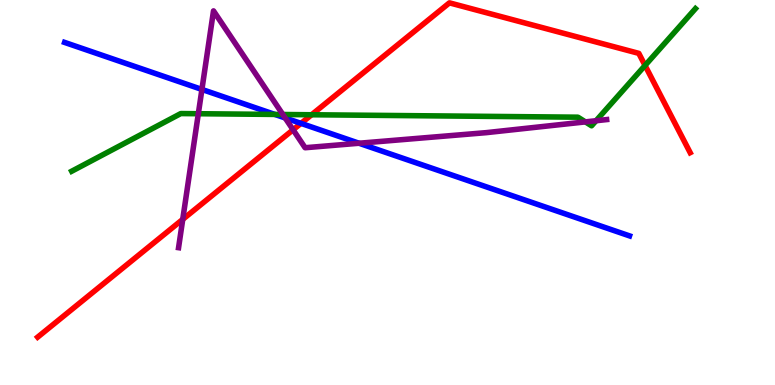[{'lines': ['blue', 'red'], 'intersections': [{'x': 3.88, 'y': 6.8}]}, {'lines': ['green', 'red'], 'intersections': [{'x': 4.02, 'y': 7.02}, {'x': 8.32, 'y': 8.3}]}, {'lines': ['purple', 'red'], 'intersections': [{'x': 2.36, 'y': 4.3}, {'x': 3.78, 'y': 6.63}]}, {'lines': ['blue', 'green'], 'intersections': [{'x': 3.55, 'y': 7.03}]}, {'lines': ['blue', 'purple'], 'intersections': [{'x': 2.61, 'y': 7.68}, {'x': 3.68, 'y': 6.94}, {'x': 4.63, 'y': 6.28}]}, {'lines': ['green', 'purple'], 'intersections': [{'x': 2.56, 'y': 7.05}, {'x': 3.65, 'y': 7.03}, {'x': 7.55, 'y': 6.83}, {'x': 7.69, 'y': 6.86}]}]